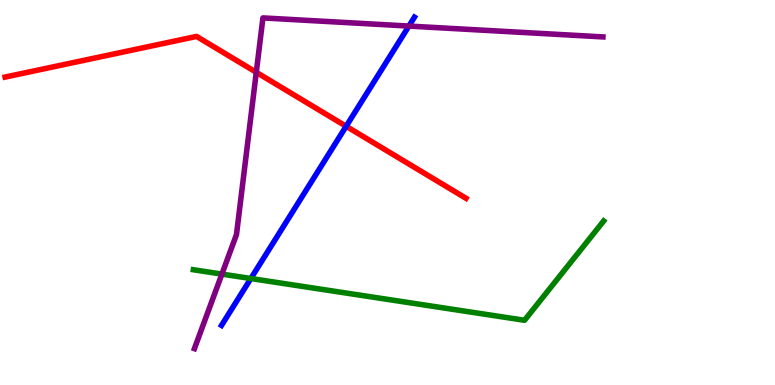[{'lines': ['blue', 'red'], 'intersections': [{'x': 4.47, 'y': 6.72}]}, {'lines': ['green', 'red'], 'intersections': []}, {'lines': ['purple', 'red'], 'intersections': [{'x': 3.31, 'y': 8.12}]}, {'lines': ['blue', 'green'], 'intersections': [{'x': 3.24, 'y': 2.77}]}, {'lines': ['blue', 'purple'], 'intersections': [{'x': 5.28, 'y': 9.32}]}, {'lines': ['green', 'purple'], 'intersections': [{'x': 2.86, 'y': 2.88}]}]